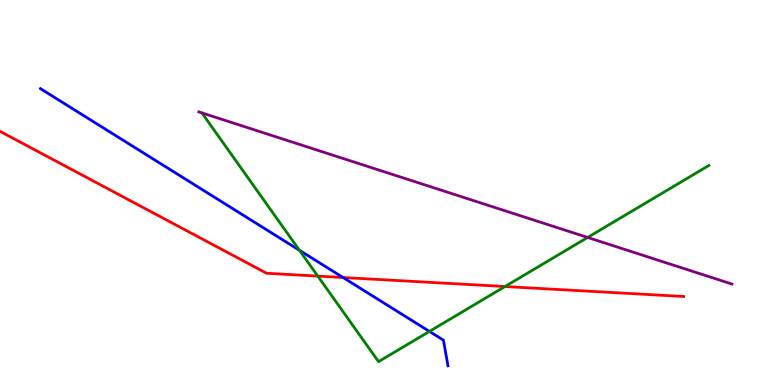[{'lines': ['blue', 'red'], 'intersections': [{'x': 4.43, 'y': 2.79}]}, {'lines': ['green', 'red'], 'intersections': [{'x': 4.1, 'y': 2.83}, {'x': 6.52, 'y': 2.56}]}, {'lines': ['purple', 'red'], 'intersections': []}, {'lines': ['blue', 'green'], 'intersections': [{'x': 3.86, 'y': 3.5}, {'x': 5.54, 'y': 1.39}]}, {'lines': ['blue', 'purple'], 'intersections': []}, {'lines': ['green', 'purple'], 'intersections': [{'x': 7.58, 'y': 3.83}]}]